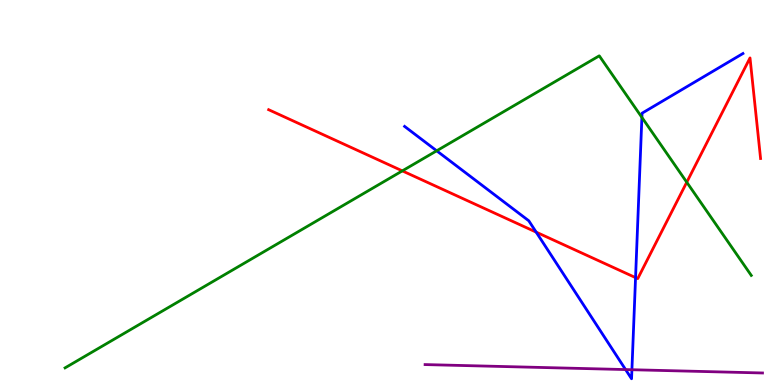[{'lines': ['blue', 'red'], 'intersections': [{'x': 6.92, 'y': 3.97}, {'x': 8.2, 'y': 2.79}]}, {'lines': ['green', 'red'], 'intersections': [{'x': 5.19, 'y': 5.56}, {'x': 8.86, 'y': 5.27}]}, {'lines': ['purple', 'red'], 'intersections': []}, {'lines': ['blue', 'green'], 'intersections': [{'x': 5.63, 'y': 6.08}, {'x': 8.28, 'y': 6.95}]}, {'lines': ['blue', 'purple'], 'intersections': [{'x': 8.07, 'y': 0.401}, {'x': 8.15, 'y': 0.397}]}, {'lines': ['green', 'purple'], 'intersections': []}]